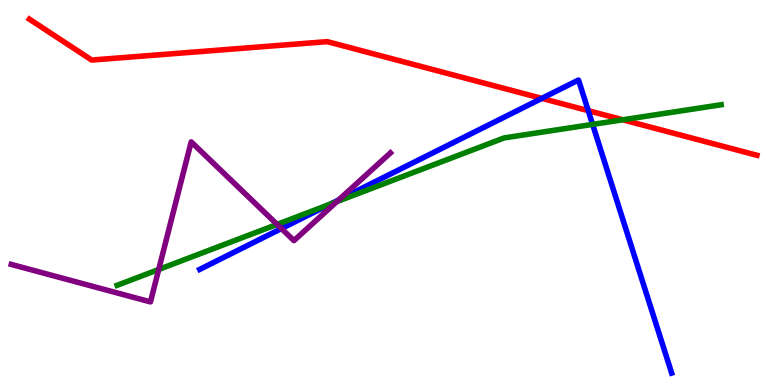[{'lines': ['blue', 'red'], 'intersections': [{'x': 6.99, 'y': 7.44}, {'x': 7.59, 'y': 7.13}]}, {'lines': ['green', 'red'], 'intersections': [{'x': 8.04, 'y': 6.89}]}, {'lines': ['purple', 'red'], 'intersections': []}, {'lines': ['blue', 'green'], 'intersections': [{'x': 4.26, 'y': 4.7}, {'x': 7.65, 'y': 6.77}]}, {'lines': ['blue', 'purple'], 'intersections': [{'x': 3.63, 'y': 4.06}, {'x': 4.37, 'y': 4.81}]}, {'lines': ['green', 'purple'], 'intersections': [{'x': 2.05, 'y': 3.0}, {'x': 3.58, 'y': 4.17}, {'x': 4.35, 'y': 4.76}]}]